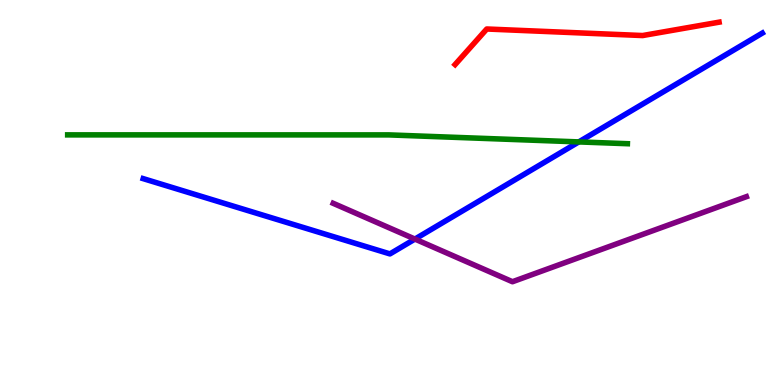[{'lines': ['blue', 'red'], 'intersections': []}, {'lines': ['green', 'red'], 'intersections': []}, {'lines': ['purple', 'red'], 'intersections': []}, {'lines': ['blue', 'green'], 'intersections': [{'x': 7.47, 'y': 6.31}]}, {'lines': ['blue', 'purple'], 'intersections': [{'x': 5.35, 'y': 3.79}]}, {'lines': ['green', 'purple'], 'intersections': []}]